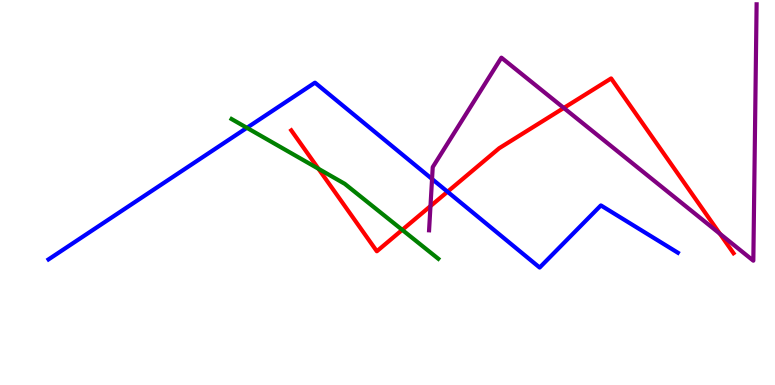[{'lines': ['blue', 'red'], 'intersections': [{'x': 5.77, 'y': 5.02}]}, {'lines': ['green', 'red'], 'intersections': [{'x': 4.11, 'y': 5.62}, {'x': 5.19, 'y': 4.03}]}, {'lines': ['purple', 'red'], 'intersections': [{'x': 5.55, 'y': 4.65}, {'x': 7.27, 'y': 7.2}, {'x': 9.29, 'y': 3.93}]}, {'lines': ['blue', 'green'], 'intersections': [{'x': 3.19, 'y': 6.68}]}, {'lines': ['blue', 'purple'], 'intersections': [{'x': 5.57, 'y': 5.35}]}, {'lines': ['green', 'purple'], 'intersections': []}]